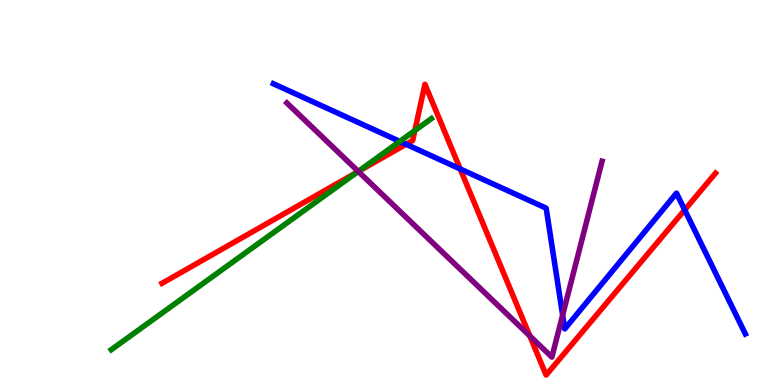[{'lines': ['blue', 'red'], 'intersections': [{'x': 5.24, 'y': 6.25}, {'x': 5.94, 'y': 5.61}, {'x': 8.83, 'y': 4.55}]}, {'lines': ['green', 'red'], 'intersections': [{'x': 4.61, 'y': 5.53}, {'x': 5.35, 'y': 6.61}]}, {'lines': ['purple', 'red'], 'intersections': [{'x': 4.62, 'y': 5.55}, {'x': 6.84, 'y': 1.28}]}, {'lines': ['blue', 'green'], 'intersections': [{'x': 5.16, 'y': 6.33}]}, {'lines': ['blue', 'purple'], 'intersections': [{'x': 7.26, 'y': 1.82}]}, {'lines': ['green', 'purple'], 'intersections': [{'x': 4.62, 'y': 5.55}]}]